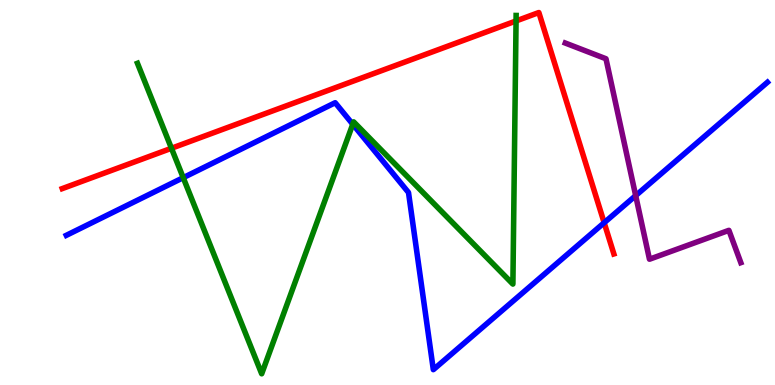[{'lines': ['blue', 'red'], 'intersections': [{'x': 7.8, 'y': 4.21}]}, {'lines': ['green', 'red'], 'intersections': [{'x': 2.21, 'y': 6.15}, {'x': 6.66, 'y': 9.46}]}, {'lines': ['purple', 'red'], 'intersections': []}, {'lines': ['blue', 'green'], 'intersections': [{'x': 2.36, 'y': 5.39}, {'x': 4.55, 'y': 6.77}]}, {'lines': ['blue', 'purple'], 'intersections': [{'x': 8.2, 'y': 4.92}]}, {'lines': ['green', 'purple'], 'intersections': []}]